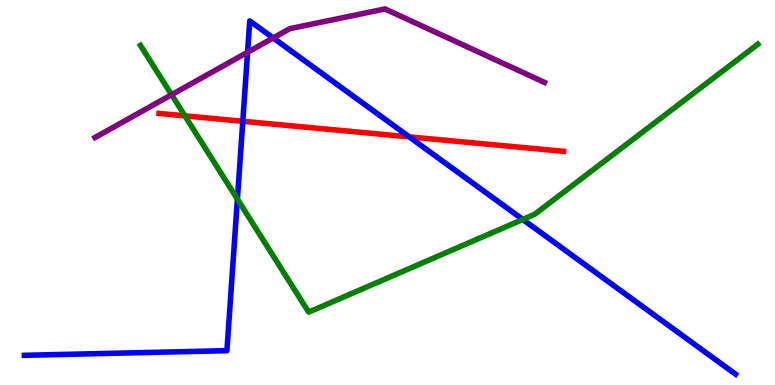[{'lines': ['blue', 'red'], 'intersections': [{'x': 3.13, 'y': 6.85}, {'x': 5.28, 'y': 6.45}]}, {'lines': ['green', 'red'], 'intersections': [{'x': 2.39, 'y': 6.99}]}, {'lines': ['purple', 'red'], 'intersections': []}, {'lines': ['blue', 'green'], 'intersections': [{'x': 3.06, 'y': 4.83}, {'x': 6.75, 'y': 4.3}]}, {'lines': ['blue', 'purple'], 'intersections': [{'x': 3.19, 'y': 8.64}, {'x': 3.53, 'y': 9.01}]}, {'lines': ['green', 'purple'], 'intersections': [{'x': 2.21, 'y': 7.54}]}]